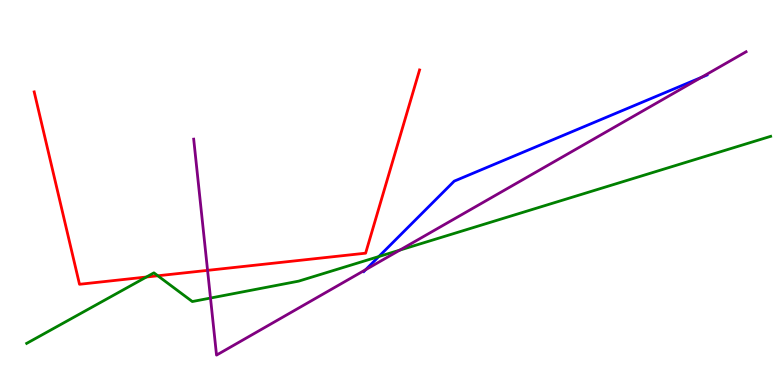[{'lines': ['blue', 'red'], 'intersections': []}, {'lines': ['green', 'red'], 'intersections': [{'x': 1.89, 'y': 2.8}, {'x': 2.04, 'y': 2.84}]}, {'lines': ['purple', 'red'], 'intersections': [{'x': 2.68, 'y': 2.98}]}, {'lines': ['blue', 'green'], 'intersections': [{'x': 4.89, 'y': 3.34}]}, {'lines': ['blue', 'purple'], 'intersections': [{'x': 4.72, 'y': 3.0}, {'x': 9.05, 'y': 7.99}]}, {'lines': ['green', 'purple'], 'intersections': [{'x': 2.72, 'y': 2.26}, {'x': 5.16, 'y': 3.5}]}]